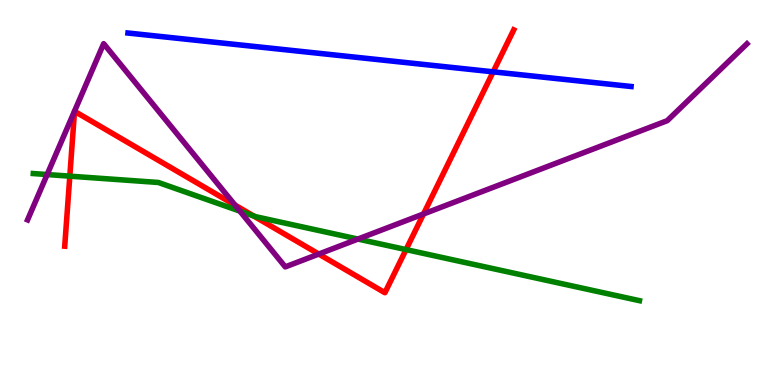[{'lines': ['blue', 'red'], 'intersections': [{'x': 6.36, 'y': 8.13}]}, {'lines': ['green', 'red'], 'intersections': [{'x': 0.901, 'y': 5.42}, {'x': 3.27, 'y': 4.39}, {'x': 5.24, 'y': 3.52}]}, {'lines': ['purple', 'red'], 'intersections': [{'x': 3.03, 'y': 4.67}, {'x': 4.11, 'y': 3.4}, {'x': 5.46, 'y': 4.44}]}, {'lines': ['blue', 'green'], 'intersections': []}, {'lines': ['blue', 'purple'], 'intersections': []}, {'lines': ['green', 'purple'], 'intersections': [{'x': 0.608, 'y': 5.47}, {'x': 3.1, 'y': 4.52}, {'x': 4.62, 'y': 3.79}]}]